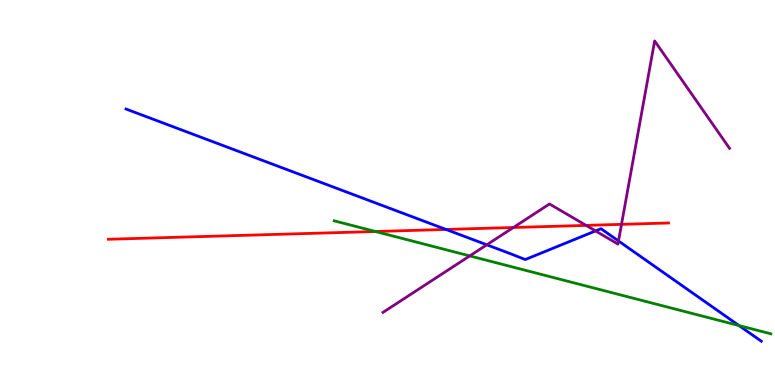[{'lines': ['blue', 'red'], 'intersections': [{'x': 5.75, 'y': 4.04}]}, {'lines': ['green', 'red'], 'intersections': [{'x': 4.84, 'y': 3.99}]}, {'lines': ['purple', 'red'], 'intersections': [{'x': 6.62, 'y': 4.09}, {'x': 7.56, 'y': 4.15}, {'x': 8.02, 'y': 4.17}]}, {'lines': ['blue', 'green'], 'intersections': [{'x': 9.54, 'y': 1.54}]}, {'lines': ['blue', 'purple'], 'intersections': [{'x': 6.28, 'y': 3.64}, {'x': 7.68, 'y': 4.0}, {'x': 7.98, 'y': 3.74}]}, {'lines': ['green', 'purple'], 'intersections': [{'x': 6.06, 'y': 3.35}]}]